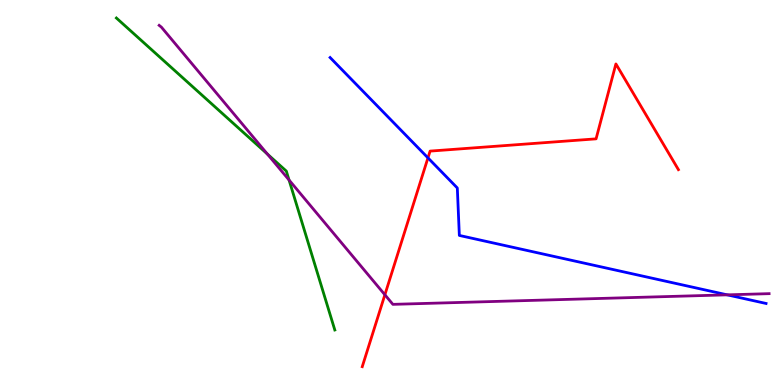[{'lines': ['blue', 'red'], 'intersections': [{'x': 5.52, 'y': 5.9}]}, {'lines': ['green', 'red'], 'intersections': []}, {'lines': ['purple', 'red'], 'intersections': [{'x': 4.97, 'y': 2.34}]}, {'lines': ['blue', 'green'], 'intersections': []}, {'lines': ['blue', 'purple'], 'intersections': [{'x': 9.38, 'y': 2.34}]}, {'lines': ['green', 'purple'], 'intersections': [{'x': 3.45, 'y': 6.0}, {'x': 3.73, 'y': 5.32}]}]